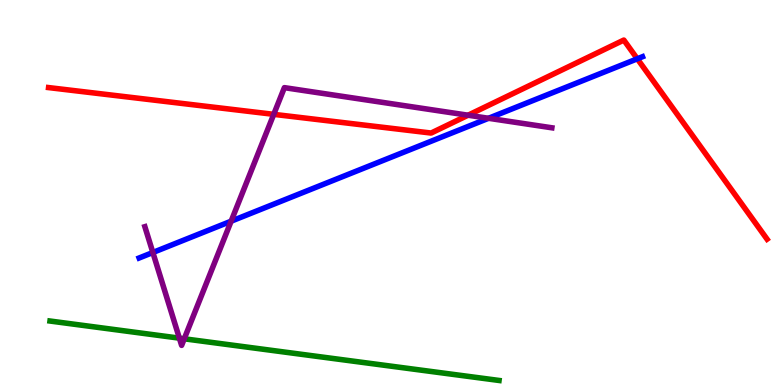[{'lines': ['blue', 'red'], 'intersections': [{'x': 8.22, 'y': 8.47}]}, {'lines': ['green', 'red'], 'intersections': []}, {'lines': ['purple', 'red'], 'intersections': [{'x': 3.53, 'y': 7.03}, {'x': 6.04, 'y': 7.01}]}, {'lines': ['blue', 'green'], 'intersections': []}, {'lines': ['blue', 'purple'], 'intersections': [{'x': 1.97, 'y': 3.44}, {'x': 2.98, 'y': 4.25}, {'x': 6.3, 'y': 6.93}]}, {'lines': ['green', 'purple'], 'intersections': [{'x': 2.31, 'y': 1.22}, {'x': 2.38, 'y': 1.2}]}]